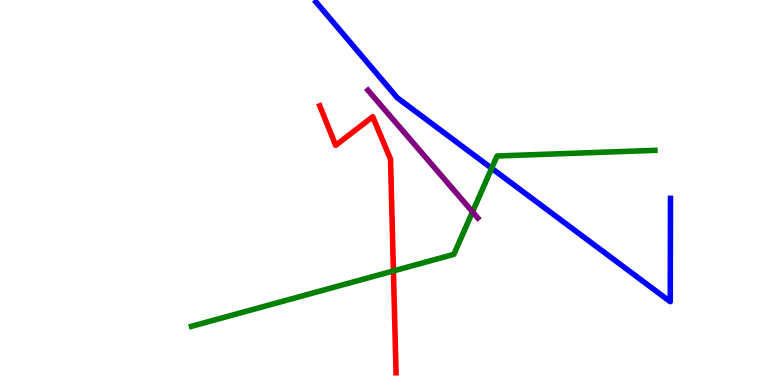[{'lines': ['blue', 'red'], 'intersections': []}, {'lines': ['green', 'red'], 'intersections': [{'x': 5.08, 'y': 2.96}]}, {'lines': ['purple', 'red'], 'intersections': []}, {'lines': ['blue', 'green'], 'intersections': [{'x': 6.34, 'y': 5.63}]}, {'lines': ['blue', 'purple'], 'intersections': []}, {'lines': ['green', 'purple'], 'intersections': [{'x': 6.1, 'y': 4.5}]}]